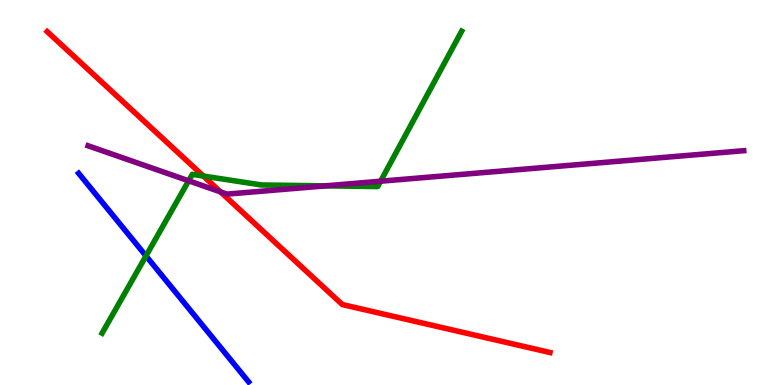[{'lines': ['blue', 'red'], 'intersections': []}, {'lines': ['green', 'red'], 'intersections': [{'x': 2.62, 'y': 5.43}]}, {'lines': ['purple', 'red'], 'intersections': [{'x': 2.84, 'y': 5.02}]}, {'lines': ['blue', 'green'], 'intersections': [{'x': 1.88, 'y': 3.35}]}, {'lines': ['blue', 'purple'], 'intersections': []}, {'lines': ['green', 'purple'], 'intersections': [{'x': 2.43, 'y': 5.3}, {'x': 4.2, 'y': 5.17}, {'x': 4.91, 'y': 5.29}]}]